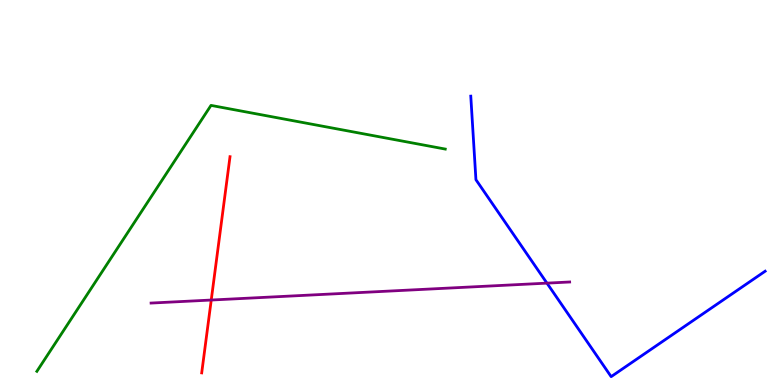[{'lines': ['blue', 'red'], 'intersections': []}, {'lines': ['green', 'red'], 'intersections': []}, {'lines': ['purple', 'red'], 'intersections': [{'x': 2.73, 'y': 2.21}]}, {'lines': ['blue', 'green'], 'intersections': []}, {'lines': ['blue', 'purple'], 'intersections': [{'x': 7.06, 'y': 2.65}]}, {'lines': ['green', 'purple'], 'intersections': []}]